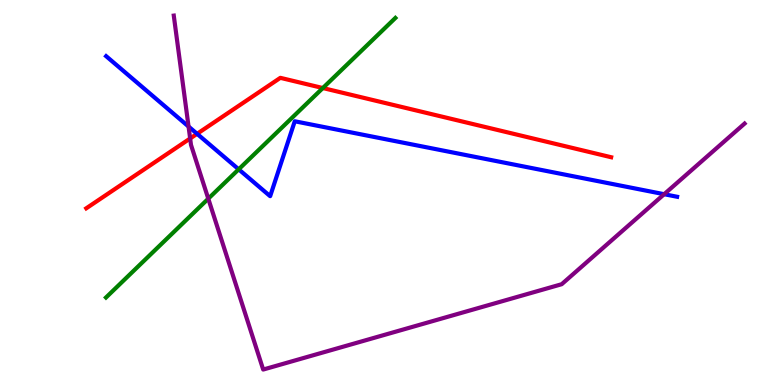[{'lines': ['blue', 'red'], 'intersections': [{'x': 2.54, 'y': 6.52}]}, {'lines': ['green', 'red'], 'intersections': [{'x': 4.17, 'y': 7.71}]}, {'lines': ['purple', 'red'], 'intersections': [{'x': 2.45, 'y': 6.4}]}, {'lines': ['blue', 'green'], 'intersections': [{'x': 3.08, 'y': 5.6}]}, {'lines': ['blue', 'purple'], 'intersections': [{'x': 2.43, 'y': 6.71}, {'x': 8.57, 'y': 4.96}]}, {'lines': ['green', 'purple'], 'intersections': [{'x': 2.69, 'y': 4.84}]}]